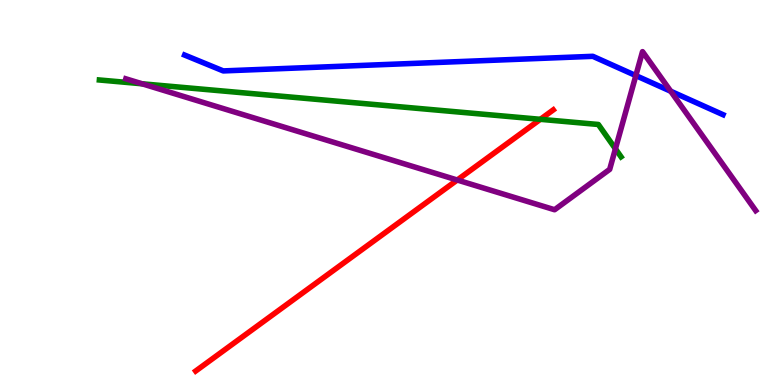[{'lines': ['blue', 'red'], 'intersections': []}, {'lines': ['green', 'red'], 'intersections': [{'x': 6.97, 'y': 6.9}]}, {'lines': ['purple', 'red'], 'intersections': [{'x': 5.9, 'y': 5.32}]}, {'lines': ['blue', 'green'], 'intersections': []}, {'lines': ['blue', 'purple'], 'intersections': [{'x': 8.2, 'y': 8.04}, {'x': 8.65, 'y': 7.63}]}, {'lines': ['green', 'purple'], 'intersections': [{'x': 1.83, 'y': 7.82}, {'x': 7.94, 'y': 6.13}]}]